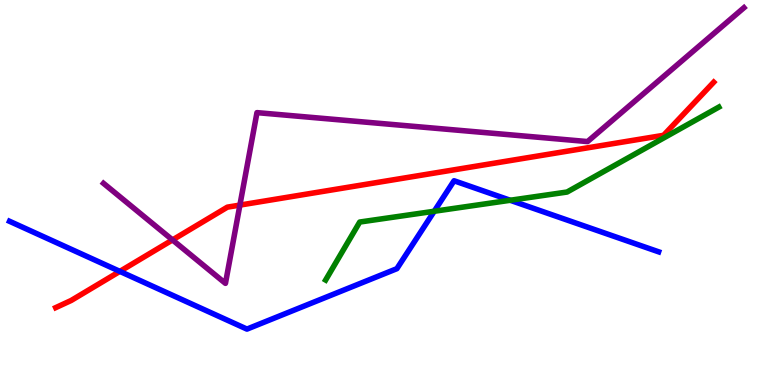[{'lines': ['blue', 'red'], 'intersections': [{'x': 1.55, 'y': 2.95}]}, {'lines': ['green', 'red'], 'intersections': []}, {'lines': ['purple', 'red'], 'intersections': [{'x': 2.23, 'y': 3.77}, {'x': 3.1, 'y': 4.67}]}, {'lines': ['blue', 'green'], 'intersections': [{'x': 5.6, 'y': 4.51}, {'x': 6.58, 'y': 4.8}]}, {'lines': ['blue', 'purple'], 'intersections': []}, {'lines': ['green', 'purple'], 'intersections': []}]